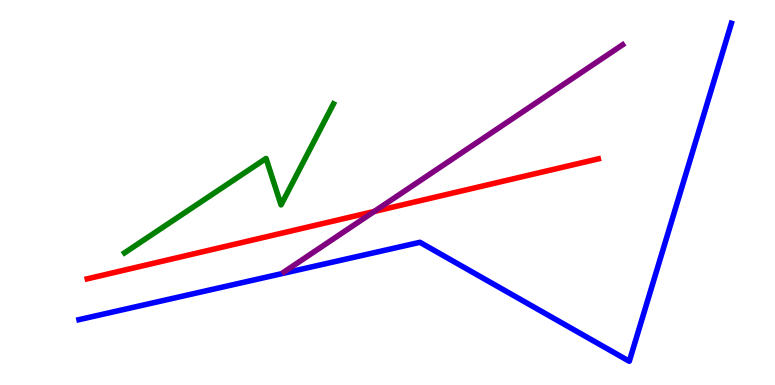[{'lines': ['blue', 'red'], 'intersections': []}, {'lines': ['green', 'red'], 'intersections': []}, {'lines': ['purple', 'red'], 'intersections': [{'x': 4.83, 'y': 4.51}]}, {'lines': ['blue', 'green'], 'intersections': []}, {'lines': ['blue', 'purple'], 'intersections': []}, {'lines': ['green', 'purple'], 'intersections': []}]